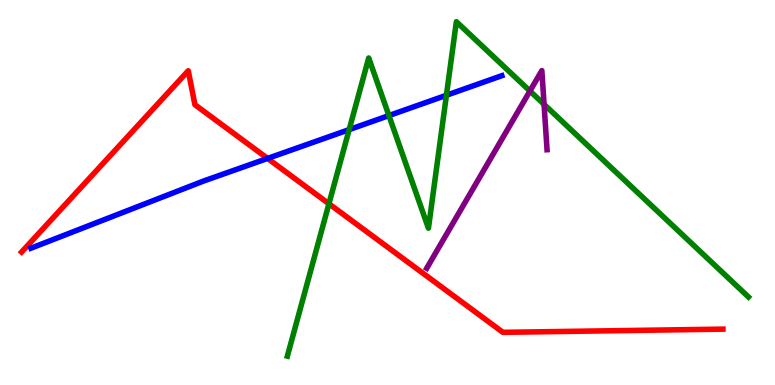[{'lines': ['blue', 'red'], 'intersections': [{'x': 3.45, 'y': 5.89}]}, {'lines': ['green', 'red'], 'intersections': [{'x': 4.24, 'y': 4.71}]}, {'lines': ['purple', 'red'], 'intersections': []}, {'lines': ['blue', 'green'], 'intersections': [{'x': 4.51, 'y': 6.63}, {'x': 5.02, 'y': 7.0}, {'x': 5.76, 'y': 7.53}]}, {'lines': ['blue', 'purple'], 'intersections': []}, {'lines': ['green', 'purple'], 'intersections': [{'x': 6.84, 'y': 7.64}, {'x': 7.02, 'y': 7.29}]}]